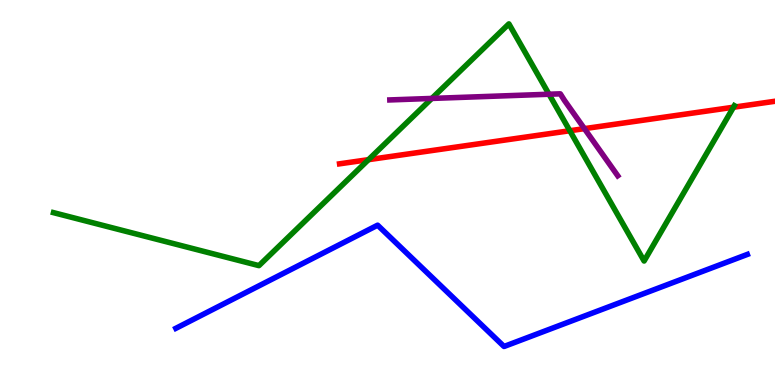[{'lines': ['blue', 'red'], 'intersections': []}, {'lines': ['green', 'red'], 'intersections': [{'x': 4.75, 'y': 5.85}, {'x': 7.35, 'y': 6.6}, {'x': 9.46, 'y': 7.21}]}, {'lines': ['purple', 'red'], 'intersections': [{'x': 7.54, 'y': 6.66}]}, {'lines': ['blue', 'green'], 'intersections': []}, {'lines': ['blue', 'purple'], 'intersections': []}, {'lines': ['green', 'purple'], 'intersections': [{'x': 5.57, 'y': 7.44}, {'x': 7.08, 'y': 7.55}]}]